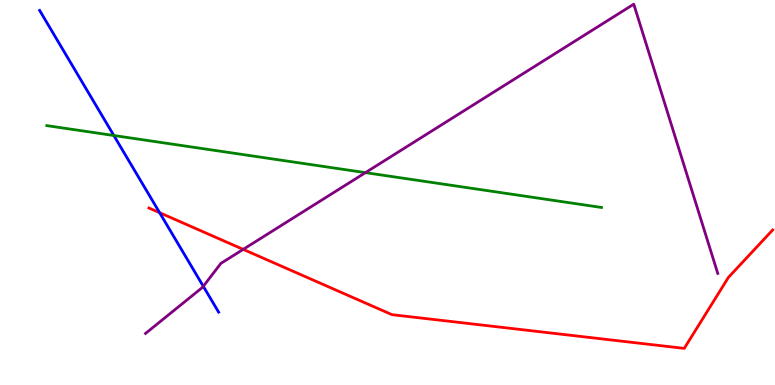[{'lines': ['blue', 'red'], 'intersections': [{'x': 2.06, 'y': 4.48}]}, {'lines': ['green', 'red'], 'intersections': []}, {'lines': ['purple', 'red'], 'intersections': [{'x': 3.14, 'y': 3.52}]}, {'lines': ['blue', 'green'], 'intersections': [{'x': 1.47, 'y': 6.48}]}, {'lines': ['blue', 'purple'], 'intersections': [{'x': 2.62, 'y': 2.56}]}, {'lines': ['green', 'purple'], 'intersections': [{'x': 4.72, 'y': 5.52}]}]